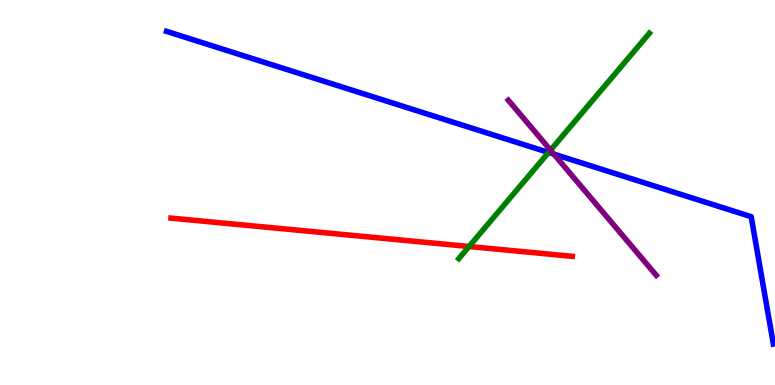[{'lines': ['blue', 'red'], 'intersections': []}, {'lines': ['green', 'red'], 'intersections': [{'x': 6.05, 'y': 3.6}]}, {'lines': ['purple', 'red'], 'intersections': []}, {'lines': ['blue', 'green'], 'intersections': [{'x': 7.08, 'y': 6.04}]}, {'lines': ['blue', 'purple'], 'intersections': [{'x': 7.15, 'y': 6.0}]}, {'lines': ['green', 'purple'], 'intersections': [{'x': 7.1, 'y': 6.1}]}]